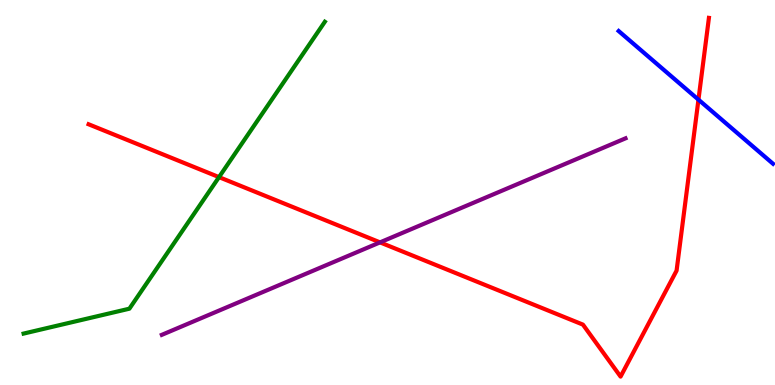[{'lines': ['blue', 'red'], 'intersections': [{'x': 9.01, 'y': 7.41}]}, {'lines': ['green', 'red'], 'intersections': [{'x': 2.83, 'y': 5.4}]}, {'lines': ['purple', 'red'], 'intersections': [{'x': 4.9, 'y': 3.7}]}, {'lines': ['blue', 'green'], 'intersections': []}, {'lines': ['blue', 'purple'], 'intersections': []}, {'lines': ['green', 'purple'], 'intersections': []}]